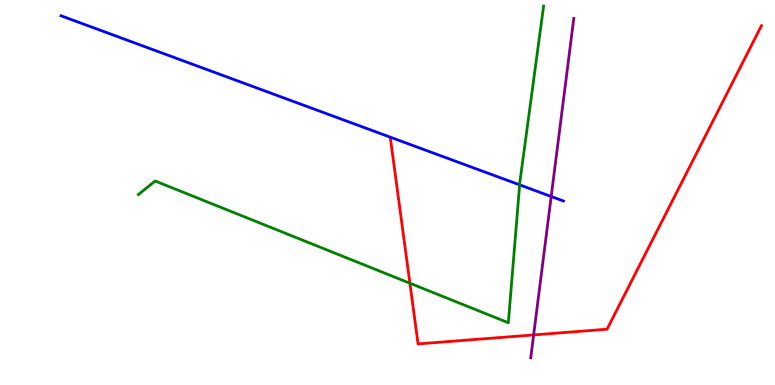[{'lines': ['blue', 'red'], 'intersections': []}, {'lines': ['green', 'red'], 'intersections': [{'x': 5.29, 'y': 2.64}]}, {'lines': ['purple', 'red'], 'intersections': [{'x': 6.89, 'y': 1.3}]}, {'lines': ['blue', 'green'], 'intersections': [{'x': 6.7, 'y': 5.2}]}, {'lines': ['blue', 'purple'], 'intersections': [{'x': 7.11, 'y': 4.9}]}, {'lines': ['green', 'purple'], 'intersections': []}]